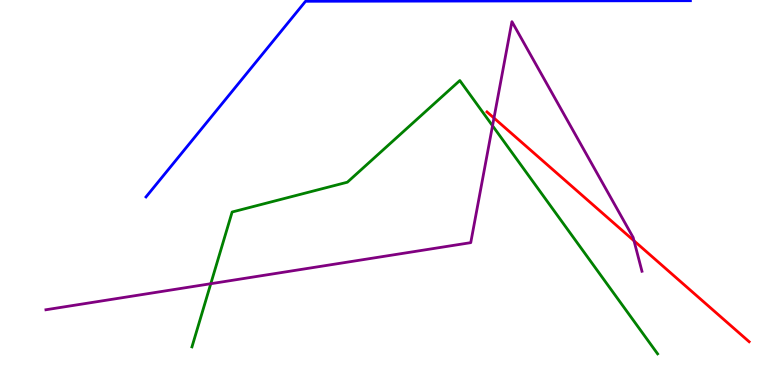[{'lines': ['blue', 'red'], 'intersections': []}, {'lines': ['green', 'red'], 'intersections': []}, {'lines': ['purple', 'red'], 'intersections': [{'x': 6.37, 'y': 6.93}, {'x': 8.18, 'y': 3.75}]}, {'lines': ['blue', 'green'], 'intersections': []}, {'lines': ['blue', 'purple'], 'intersections': []}, {'lines': ['green', 'purple'], 'intersections': [{'x': 2.72, 'y': 2.63}, {'x': 6.36, 'y': 6.73}]}]